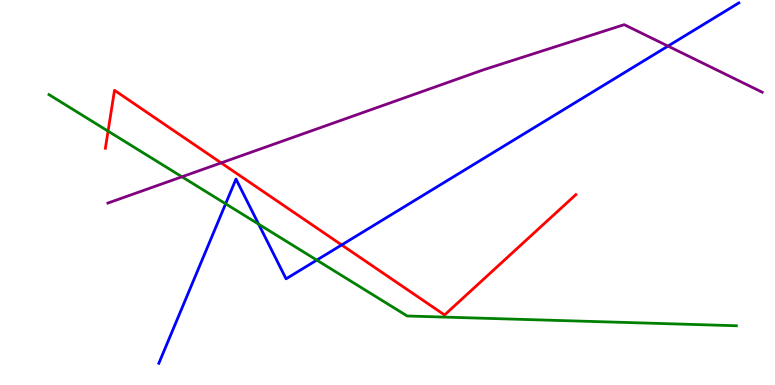[{'lines': ['blue', 'red'], 'intersections': [{'x': 4.41, 'y': 3.64}]}, {'lines': ['green', 'red'], 'intersections': [{'x': 1.39, 'y': 6.59}]}, {'lines': ['purple', 'red'], 'intersections': [{'x': 2.85, 'y': 5.77}]}, {'lines': ['blue', 'green'], 'intersections': [{'x': 2.91, 'y': 4.71}, {'x': 3.34, 'y': 4.18}, {'x': 4.09, 'y': 3.24}]}, {'lines': ['blue', 'purple'], 'intersections': [{'x': 8.62, 'y': 8.8}]}, {'lines': ['green', 'purple'], 'intersections': [{'x': 2.35, 'y': 5.41}]}]